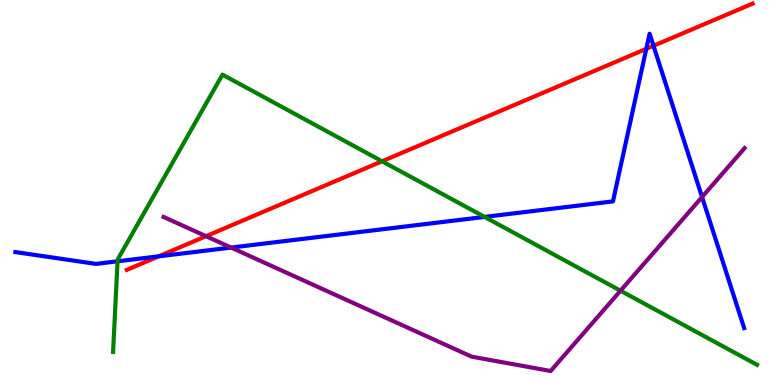[{'lines': ['blue', 'red'], 'intersections': [{'x': 2.05, 'y': 3.34}, {'x': 8.34, 'y': 8.73}, {'x': 8.43, 'y': 8.81}]}, {'lines': ['green', 'red'], 'intersections': [{'x': 4.93, 'y': 5.81}]}, {'lines': ['purple', 'red'], 'intersections': [{'x': 2.66, 'y': 3.87}]}, {'lines': ['blue', 'green'], 'intersections': [{'x': 1.52, 'y': 3.21}, {'x': 6.25, 'y': 4.37}]}, {'lines': ['blue', 'purple'], 'intersections': [{'x': 2.98, 'y': 3.57}, {'x': 9.06, 'y': 4.88}]}, {'lines': ['green', 'purple'], 'intersections': [{'x': 8.01, 'y': 2.45}]}]